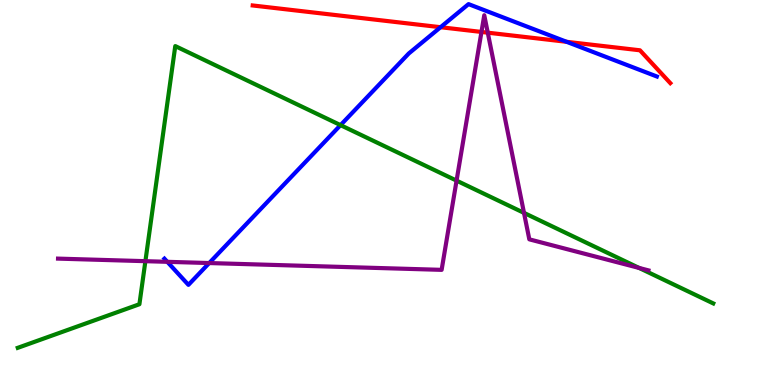[{'lines': ['blue', 'red'], 'intersections': [{'x': 5.68, 'y': 9.29}, {'x': 7.31, 'y': 8.91}]}, {'lines': ['green', 'red'], 'intersections': []}, {'lines': ['purple', 'red'], 'intersections': [{'x': 6.21, 'y': 9.17}, {'x': 6.29, 'y': 9.15}]}, {'lines': ['blue', 'green'], 'intersections': [{'x': 4.39, 'y': 6.75}]}, {'lines': ['blue', 'purple'], 'intersections': [{'x': 2.16, 'y': 3.2}, {'x': 2.7, 'y': 3.17}]}, {'lines': ['green', 'purple'], 'intersections': [{'x': 1.88, 'y': 3.22}, {'x': 5.89, 'y': 5.31}, {'x': 6.76, 'y': 4.47}, {'x': 8.25, 'y': 3.04}]}]